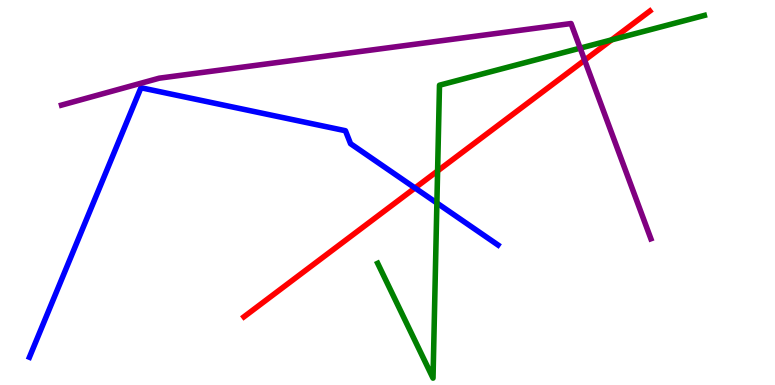[{'lines': ['blue', 'red'], 'intersections': [{'x': 5.35, 'y': 5.12}]}, {'lines': ['green', 'red'], 'intersections': [{'x': 5.65, 'y': 5.56}, {'x': 7.89, 'y': 8.96}]}, {'lines': ['purple', 'red'], 'intersections': [{'x': 7.54, 'y': 8.44}]}, {'lines': ['blue', 'green'], 'intersections': [{'x': 5.64, 'y': 4.73}]}, {'lines': ['blue', 'purple'], 'intersections': []}, {'lines': ['green', 'purple'], 'intersections': [{'x': 7.49, 'y': 8.75}]}]